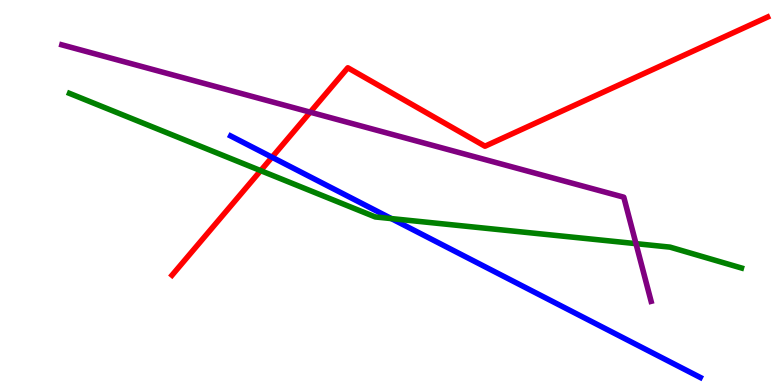[{'lines': ['blue', 'red'], 'intersections': [{'x': 3.51, 'y': 5.92}]}, {'lines': ['green', 'red'], 'intersections': [{'x': 3.36, 'y': 5.57}]}, {'lines': ['purple', 'red'], 'intersections': [{'x': 4.0, 'y': 7.09}]}, {'lines': ['blue', 'green'], 'intersections': [{'x': 5.05, 'y': 4.32}]}, {'lines': ['blue', 'purple'], 'intersections': []}, {'lines': ['green', 'purple'], 'intersections': [{'x': 8.21, 'y': 3.67}]}]